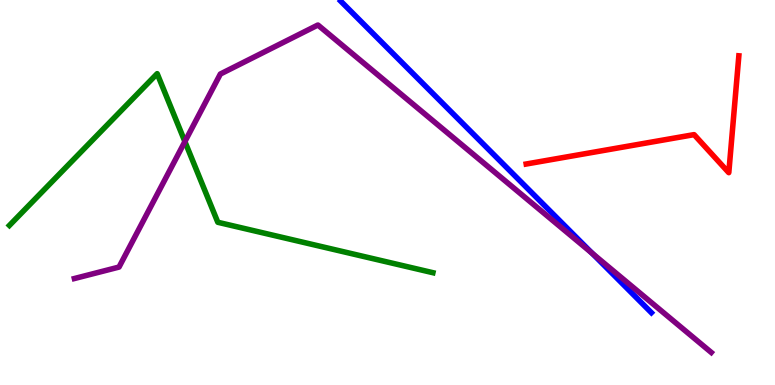[{'lines': ['blue', 'red'], 'intersections': []}, {'lines': ['green', 'red'], 'intersections': []}, {'lines': ['purple', 'red'], 'intersections': []}, {'lines': ['blue', 'green'], 'intersections': []}, {'lines': ['blue', 'purple'], 'intersections': [{'x': 7.64, 'y': 3.42}]}, {'lines': ['green', 'purple'], 'intersections': [{'x': 2.39, 'y': 6.32}]}]